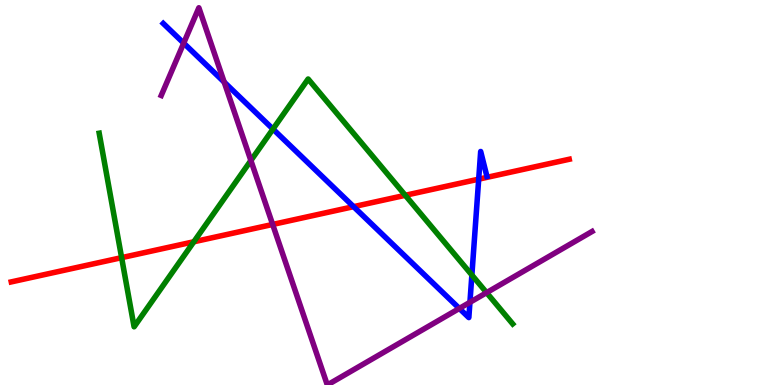[{'lines': ['blue', 'red'], 'intersections': [{'x': 4.56, 'y': 4.63}, {'x': 6.18, 'y': 5.35}]}, {'lines': ['green', 'red'], 'intersections': [{'x': 1.57, 'y': 3.31}, {'x': 2.5, 'y': 3.72}, {'x': 5.23, 'y': 4.93}]}, {'lines': ['purple', 'red'], 'intersections': [{'x': 3.52, 'y': 4.17}]}, {'lines': ['blue', 'green'], 'intersections': [{'x': 3.52, 'y': 6.65}, {'x': 6.09, 'y': 2.86}]}, {'lines': ['blue', 'purple'], 'intersections': [{'x': 2.37, 'y': 8.88}, {'x': 2.89, 'y': 7.87}, {'x': 5.93, 'y': 1.99}, {'x': 6.06, 'y': 2.15}]}, {'lines': ['green', 'purple'], 'intersections': [{'x': 3.24, 'y': 5.83}, {'x': 6.28, 'y': 2.4}]}]